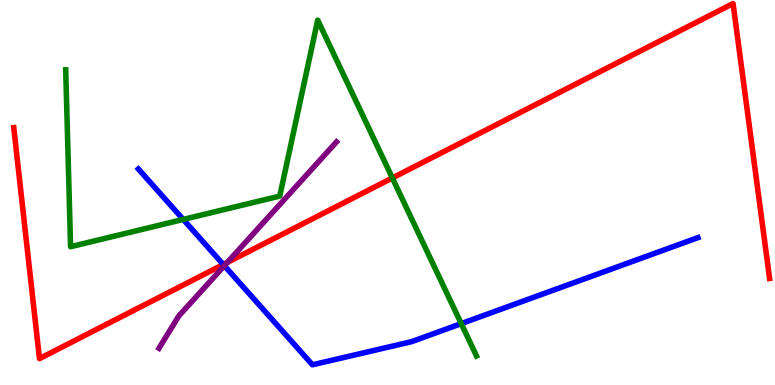[{'lines': ['blue', 'red'], 'intersections': [{'x': 2.88, 'y': 3.13}]}, {'lines': ['green', 'red'], 'intersections': [{'x': 5.06, 'y': 5.38}]}, {'lines': ['purple', 'red'], 'intersections': [{'x': 2.93, 'y': 3.18}]}, {'lines': ['blue', 'green'], 'intersections': [{'x': 2.36, 'y': 4.3}, {'x': 5.95, 'y': 1.59}]}, {'lines': ['blue', 'purple'], 'intersections': [{'x': 2.89, 'y': 3.1}]}, {'lines': ['green', 'purple'], 'intersections': []}]